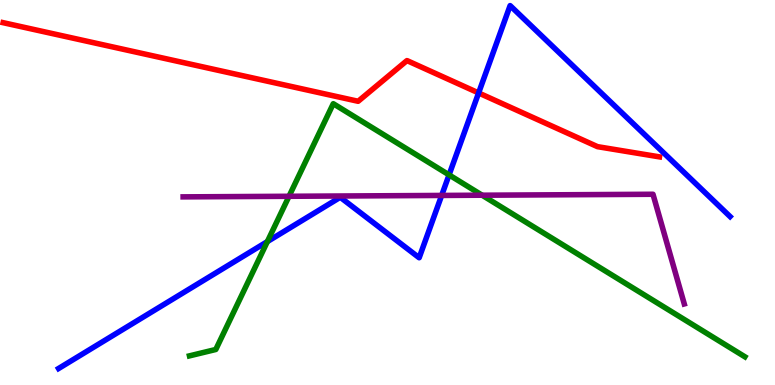[{'lines': ['blue', 'red'], 'intersections': [{'x': 6.18, 'y': 7.59}]}, {'lines': ['green', 'red'], 'intersections': []}, {'lines': ['purple', 'red'], 'intersections': []}, {'lines': ['blue', 'green'], 'intersections': [{'x': 3.45, 'y': 3.72}, {'x': 5.79, 'y': 5.46}]}, {'lines': ['blue', 'purple'], 'intersections': [{'x': 5.7, 'y': 4.92}]}, {'lines': ['green', 'purple'], 'intersections': [{'x': 3.73, 'y': 4.9}, {'x': 6.22, 'y': 4.93}]}]